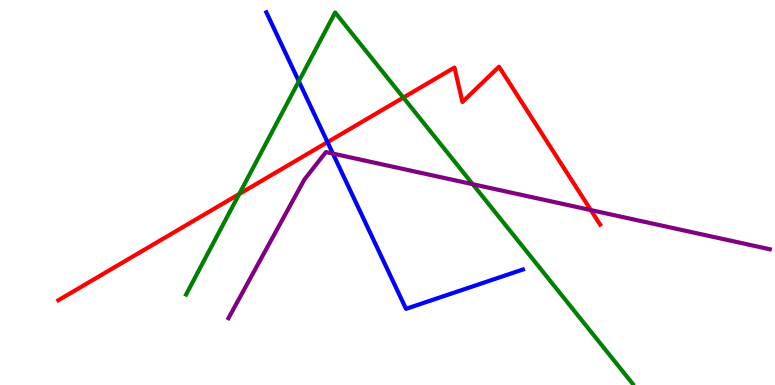[{'lines': ['blue', 'red'], 'intersections': [{'x': 4.23, 'y': 6.31}]}, {'lines': ['green', 'red'], 'intersections': [{'x': 3.09, 'y': 4.96}, {'x': 5.2, 'y': 7.46}]}, {'lines': ['purple', 'red'], 'intersections': [{'x': 7.62, 'y': 4.54}]}, {'lines': ['blue', 'green'], 'intersections': [{'x': 3.86, 'y': 7.89}]}, {'lines': ['blue', 'purple'], 'intersections': [{'x': 4.3, 'y': 6.01}]}, {'lines': ['green', 'purple'], 'intersections': [{'x': 6.1, 'y': 5.22}]}]